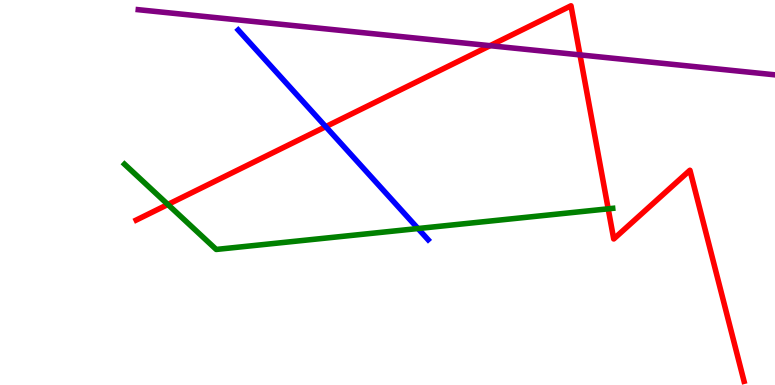[{'lines': ['blue', 'red'], 'intersections': [{'x': 4.2, 'y': 6.71}]}, {'lines': ['green', 'red'], 'intersections': [{'x': 2.17, 'y': 4.69}, {'x': 7.85, 'y': 4.58}]}, {'lines': ['purple', 'red'], 'intersections': [{'x': 6.32, 'y': 8.81}, {'x': 7.48, 'y': 8.57}]}, {'lines': ['blue', 'green'], 'intersections': [{'x': 5.39, 'y': 4.06}]}, {'lines': ['blue', 'purple'], 'intersections': []}, {'lines': ['green', 'purple'], 'intersections': []}]